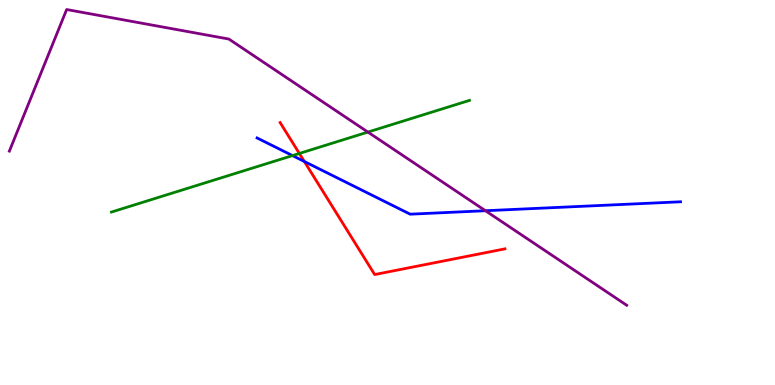[{'lines': ['blue', 'red'], 'intersections': [{'x': 3.93, 'y': 5.81}]}, {'lines': ['green', 'red'], 'intersections': [{'x': 3.86, 'y': 6.01}]}, {'lines': ['purple', 'red'], 'intersections': []}, {'lines': ['blue', 'green'], 'intersections': [{'x': 3.77, 'y': 5.96}]}, {'lines': ['blue', 'purple'], 'intersections': [{'x': 6.26, 'y': 4.53}]}, {'lines': ['green', 'purple'], 'intersections': [{'x': 4.75, 'y': 6.57}]}]